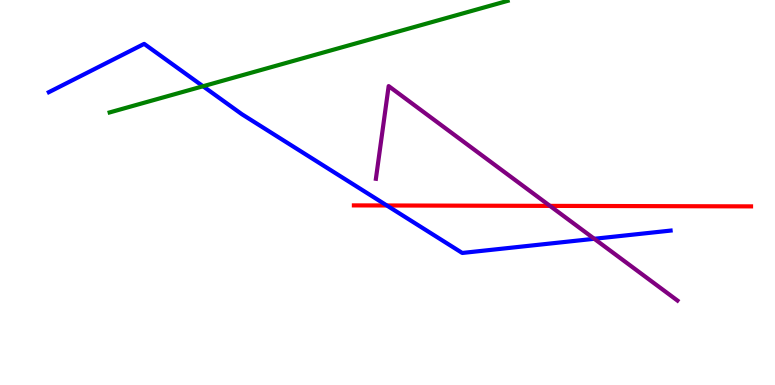[{'lines': ['blue', 'red'], 'intersections': [{'x': 4.99, 'y': 4.66}]}, {'lines': ['green', 'red'], 'intersections': []}, {'lines': ['purple', 'red'], 'intersections': [{'x': 7.1, 'y': 4.65}]}, {'lines': ['blue', 'green'], 'intersections': [{'x': 2.62, 'y': 7.76}]}, {'lines': ['blue', 'purple'], 'intersections': [{'x': 7.67, 'y': 3.8}]}, {'lines': ['green', 'purple'], 'intersections': []}]